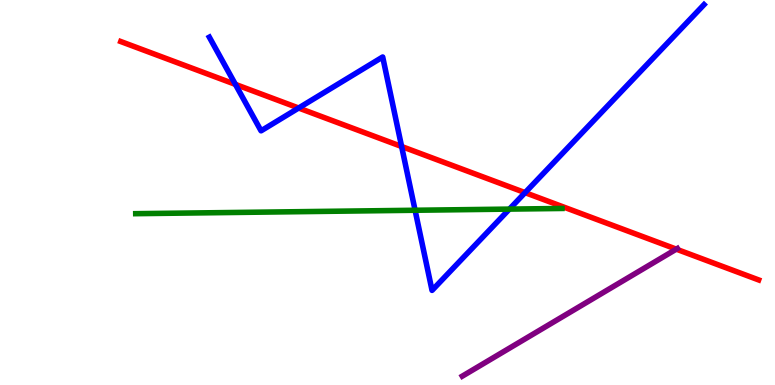[{'lines': ['blue', 'red'], 'intersections': [{'x': 3.04, 'y': 7.81}, {'x': 3.85, 'y': 7.19}, {'x': 5.18, 'y': 6.19}, {'x': 6.78, 'y': 5.0}]}, {'lines': ['green', 'red'], 'intersections': []}, {'lines': ['purple', 'red'], 'intersections': [{'x': 8.73, 'y': 3.53}]}, {'lines': ['blue', 'green'], 'intersections': [{'x': 5.36, 'y': 4.54}, {'x': 6.57, 'y': 4.57}]}, {'lines': ['blue', 'purple'], 'intersections': []}, {'lines': ['green', 'purple'], 'intersections': []}]